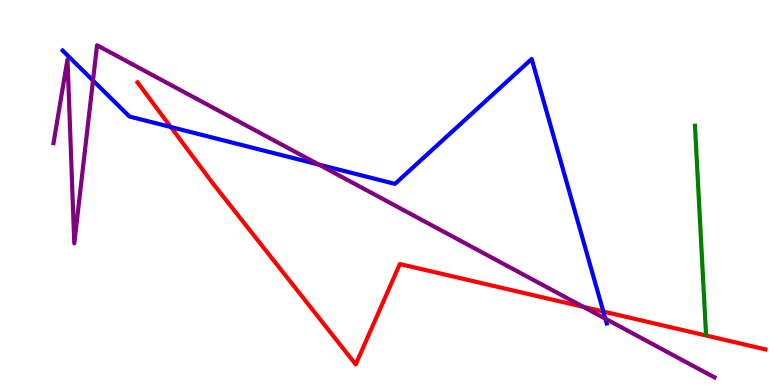[{'lines': ['blue', 'red'], 'intersections': [{'x': 2.2, 'y': 6.7}, {'x': 7.79, 'y': 1.91}]}, {'lines': ['green', 'red'], 'intersections': []}, {'lines': ['purple', 'red'], 'intersections': [{'x': 7.53, 'y': 2.03}]}, {'lines': ['blue', 'green'], 'intersections': []}, {'lines': ['blue', 'purple'], 'intersections': [{'x': 1.2, 'y': 7.91}, {'x': 4.11, 'y': 5.73}, {'x': 7.81, 'y': 1.72}]}, {'lines': ['green', 'purple'], 'intersections': []}]